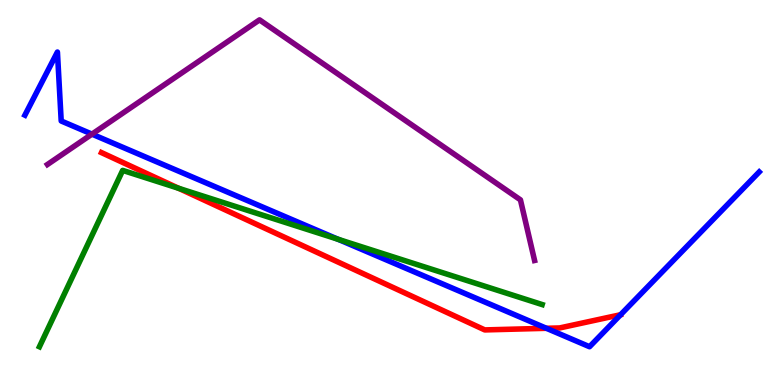[{'lines': ['blue', 'red'], 'intersections': [{'x': 7.05, 'y': 1.47}]}, {'lines': ['green', 'red'], 'intersections': [{'x': 2.3, 'y': 5.11}]}, {'lines': ['purple', 'red'], 'intersections': []}, {'lines': ['blue', 'green'], 'intersections': [{'x': 4.36, 'y': 3.78}]}, {'lines': ['blue', 'purple'], 'intersections': [{'x': 1.19, 'y': 6.52}]}, {'lines': ['green', 'purple'], 'intersections': []}]